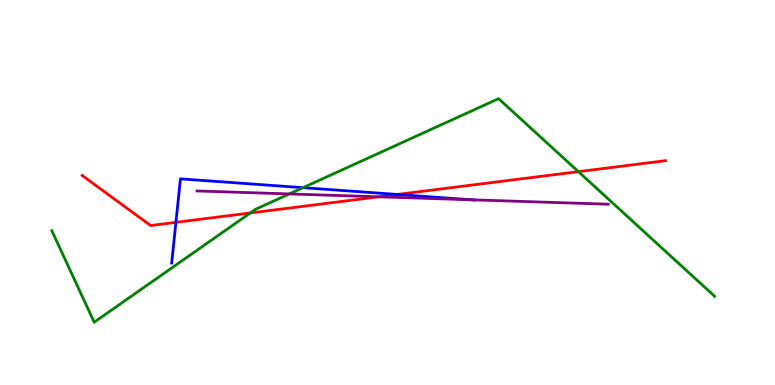[{'lines': ['blue', 'red'], 'intersections': [{'x': 2.27, 'y': 4.22}, {'x': 5.13, 'y': 4.95}]}, {'lines': ['green', 'red'], 'intersections': [{'x': 3.23, 'y': 4.47}, {'x': 7.46, 'y': 5.54}]}, {'lines': ['purple', 'red'], 'intersections': [{'x': 4.89, 'y': 4.89}]}, {'lines': ['blue', 'green'], 'intersections': [{'x': 3.91, 'y': 5.13}]}, {'lines': ['blue', 'purple'], 'intersections': [{'x': 6.09, 'y': 4.81}]}, {'lines': ['green', 'purple'], 'intersections': [{'x': 3.73, 'y': 4.96}]}]